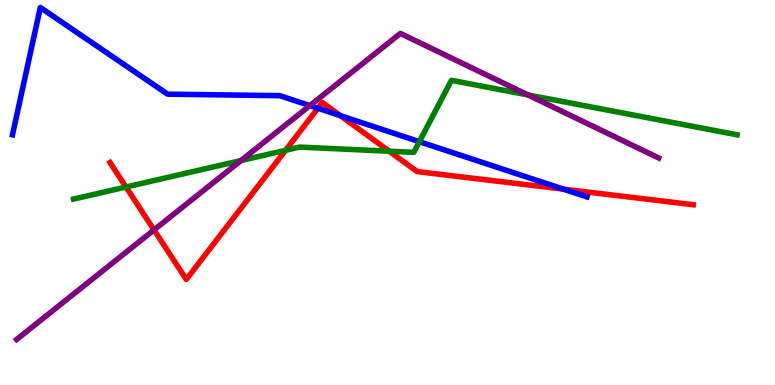[{'lines': ['blue', 'red'], 'intersections': [{'x': 4.1, 'y': 7.19}, {'x': 4.39, 'y': 7.0}, {'x': 7.27, 'y': 5.09}]}, {'lines': ['green', 'red'], 'intersections': [{'x': 1.63, 'y': 5.14}, {'x': 3.68, 'y': 6.1}, {'x': 5.02, 'y': 6.07}]}, {'lines': ['purple', 'red'], 'intersections': [{'x': 1.99, 'y': 4.03}]}, {'lines': ['blue', 'green'], 'intersections': [{'x': 5.41, 'y': 6.32}]}, {'lines': ['blue', 'purple'], 'intersections': [{'x': 4.0, 'y': 7.26}]}, {'lines': ['green', 'purple'], 'intersections': [{'x': 3.11, 'y': 5.83}, {'x': 6.81, 'y': 7.53}]}]